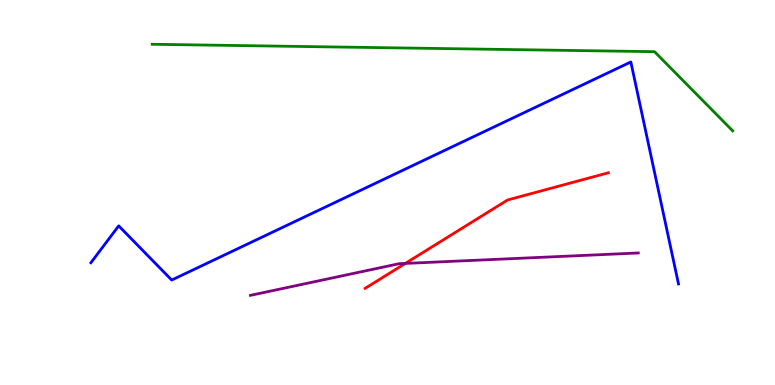[{'lines': ['blue', 'red'], 'intersections': []}, {'lines': ['green', 'red'], 'intersections': []}, {'lines': ['purple', 'red'], 'intersections': [{'x': 5.23, 'y': 3.16}]}, {'lines': ['blue', 'green'], 'intersections': []}, {'lines': ['blue', 'purple'], 'intersections': []}, {'lines': ['green', 'purple'], 'intersections': []}]